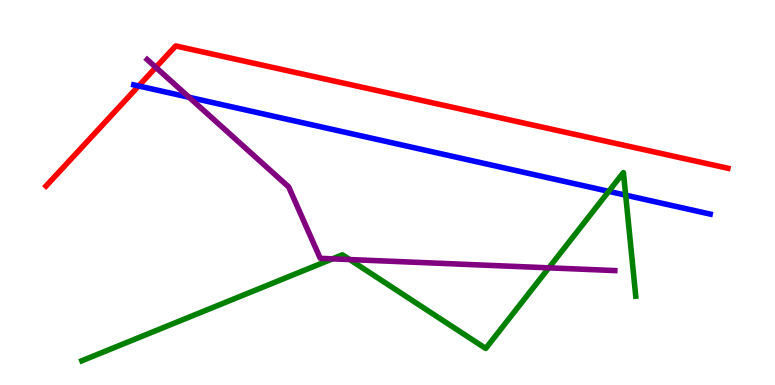[{'lines': ['blue', 'red'], 'intersections': [{'x': 1.79, 'y': 7.77}]}, {'lines': ['green', 'red'], 'intersections': []}, {'lines': ['purple', 'red'], 'intersections': [{'x': 2.01, 'y': 8.25}]}, {'lines': ['blue', 'green'], 'intersections': [{'x': 7.85, 'y': 5.03}, {'x': 8.07, 'y': 4.93}]}, {'lines': ['blue', 'purple'], 'intersections': [{'x': 2.44, 'y': 7.47}]}, {'lines': ['green', 'purple'], 'intersections': [{'x': 4.29, 'y': 3.28}, {'x': 4.51, 'y': 3.26}, {'x': 7.08, 'y': 3.04}]}]